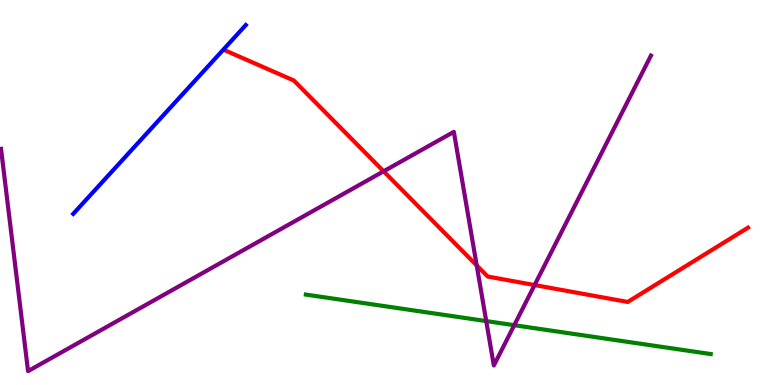[{'lines': ['blue', 'red'], 'intersections': []}, {'lines': ['green', 'red'], 'intersections': []}, {'lines': ['purple', 'red'], 'intersections': [{'x': 4.95, 'y': 5.55}, {'x': 6.15, 'y': 3.11}, {'x': 6.9, 'y': 2.6}]}, {'lines': ['blue', 'green'], 'intersections': []}, {'lines': ['blue', 'purple'], 'intersections': []}, {'lines': ['green', 'purple'], 'intersections': [{'x': 6.27, 'y': 1.66}, {'x': 6.64, 'y': 1.55}]}]